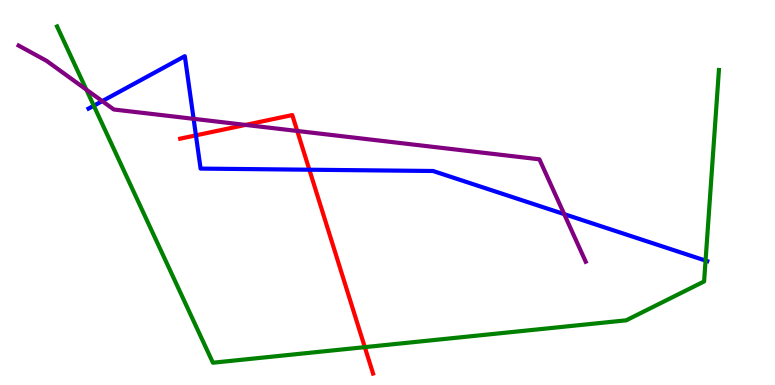[{'lines': ['blue', 'red'], 'intersections': [{'x': 2.53, 'y': 6.48}, {'x': 3.99, 'y': 5.59}]}, {'lines': ['green', 'red'], 'intersections': [{'x': 4.71, 'y': 0.983}]}, {'lines': ['purple', 'red'], 'intersections': [{'x': 3.17, 'y': 6.76}, {'x': 3.84, 'y': 6.6}]}, {'lines': ['blue', 'green'], 'intersections': [{'x': 1.21, 'y': 7.25}, {'x': 9.1, 'y': 3.23}]}, {'lines': ['blue', 'purple'], 'intersections': [{'x': 1.32, 'y': 7.37}, {'x': 2.5, 'y': 6.91}, {'x': 7.28, 'y': 4.44}]}, {'lines': ['green', 'purple'], 'intersections': [{'x': 1.11, 'y': 7.67}]}]